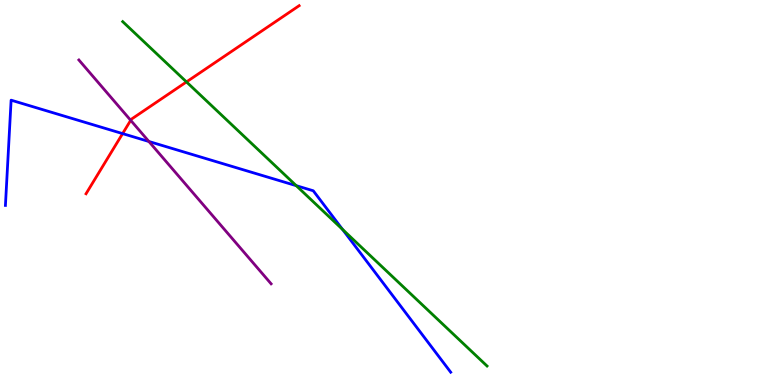[{'lines': ['blue', 'red'], 'intersections': [{'x': 1.58, 'y': 6.53}]}, {'lines': ['green', 'red'], 'intersections': [{'x': 2.41, 'y': 7.87}]}, {'lines': ['purple', 'red'], 'intersections': [{'x': 1.69, 'y': 6.88}]}, {'lines': ['blue', 'green'], 'intersections': [{'x': 3.82, 'y': 5.18}, {'x': 4.42, 'y': 4.04}]}, {'lines': ['blue', 'purple'], 'intersections': [{'x': 1.92, 'y': 6.33}]}, {'lines': ['green', 'purple'], 'intersections': []}]